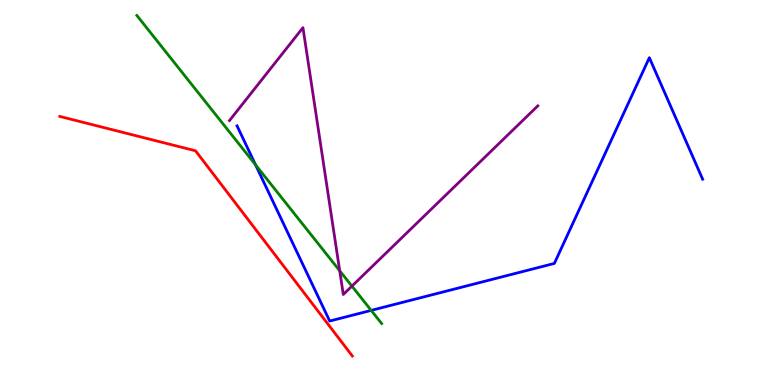[{'lines': ['blue', 'red'], 'intersections': []}, {'lines': ['green', 'red'], 'intersections': []}, {'lines': ['purple', 'red'], 'intersections': []}, {'lines': ['blue', 'green'], 'intersections': [{'x': 3.3, 'y': 5.72}, {'x': 4.79, 'y': 1.94}]}, {'lines': ['blue', 'purple'], 'intersections': []}, {'lines': ['green', 'purple'], 'intersections': [{'x': 4.38, 'y': 2.97}, {'x': 4.54, 'y': 2.57}]}]